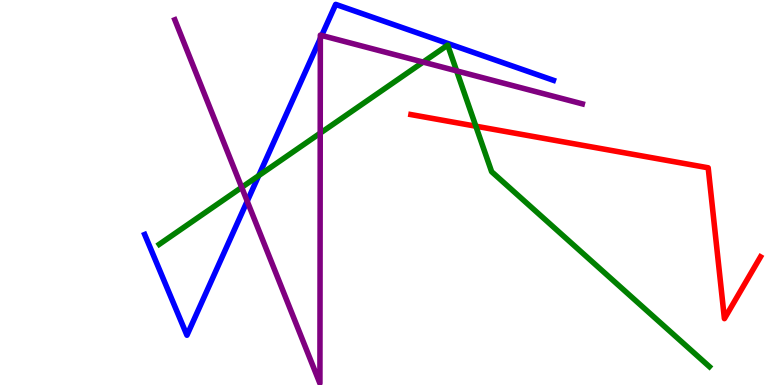[{'lines': ['blue', 'red'], 'intersections': []}, {'lines': ['green', 'red'], 'intersections': [{'x': 6.14, 'y': 6.72}]}, {'lines': ['purple', 'red'], 'intersections': []}, {'lines': ['blue', 'green'], 'intersections': [{'x': 3.34, 'y': 5.44}]}, {'lines': ['blue', 'purple'], 'intersections': [{'x': 3.19, 'y': 4.77}, {'x': 4.13, 'y': 9.0}, {'x': 4.15, 'y': 9.08}]}, {'lines': ['green', 'purple'], 'intersections': [{'x': 3.12, 'y': 5.13}, {'x': 4.13, 'y': 6.54}, {'x': 5.46, 'y': 8.39}, {'x': 5.89, 'y': 8.16}]}]